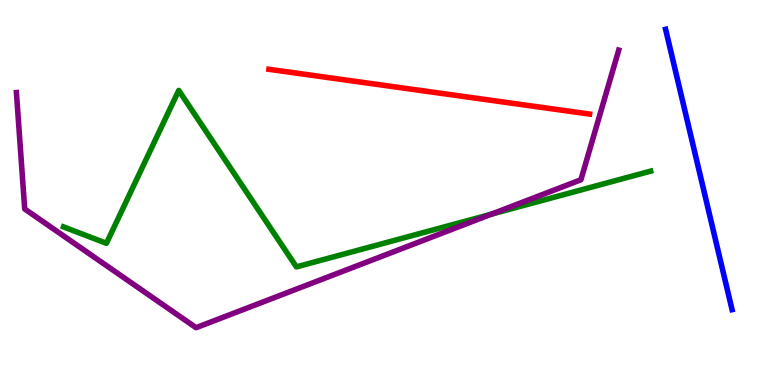[{'lines': ['blue', 'red'], 'intersections': []}, {'lines': ['green', 'red'], 'intersections': []}, {'lines': ['purple', 'red'], 'intersections': []}, {'lines': ['blue', 'green'], 'intersections': []}, {'lines': ['blue', 'purple'], 'intersections': []}, {'lines': ['green', 'purple'], 'intersections': [{'x': 6.34, 'y': 4.44}]}]